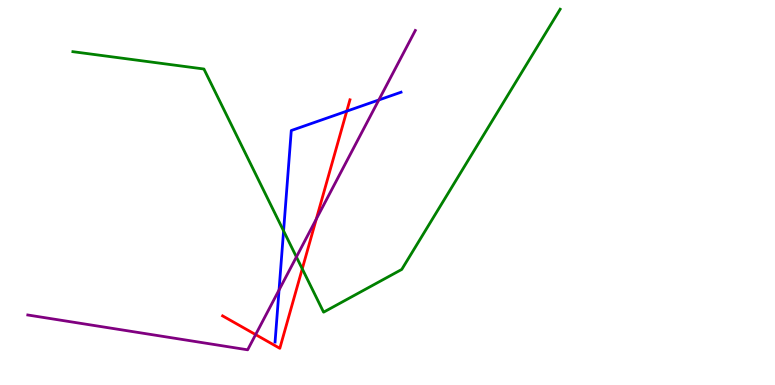[{'lines': ['blue', 'red'], 'intersections': [{'x': 4.47, 'y': 7.11}]}, {'lines': ['green', 'red'], 'intersections': [{'x': 3.9, 'y': 3.02}]}, {'lines': ['purple', 'red'], 'intersections': [{'x': 3.3, 'y': 1.31}, {'x': 4.08, 'y': 4.31}]}, {'lines': ['blue', 'green'], 'intersections': [{'x': 3.66, 'y': 4.0}]}, {'lines': ['blue', 'purple'], 'intersections': [{'x': 3.6, 'y': 2.47}, {'x': 4.89, 'y': 7.4}]}, {'lines': ['green', 'purple'], 'intersections': [{'x': 3.82, 'y': 3.33}]}]